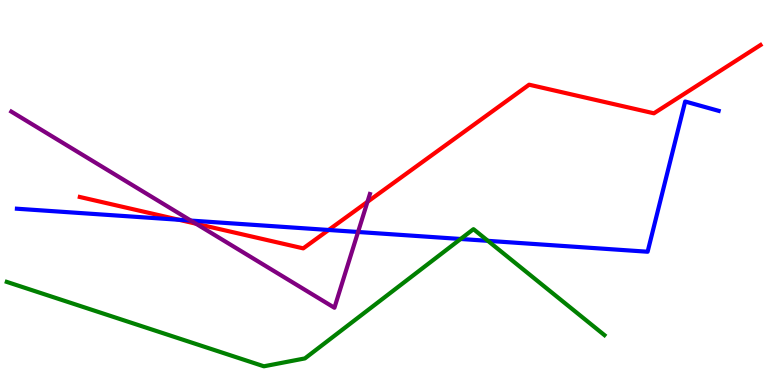[{'lines': ['blue', 'red'], 'intersections': [{'x': 2.31, 'y': 4.29}, {'x': 4.24, 'y': 4.03}]}, {'lines': ['green', 'red'], 'intersections': []}, {'lines': ['purple', 'red'], 'intersections': [{'x': 2.53, 'y': 4.19}, {'x': 4.74, 'y': 4.76}]}, {'lines': ['blue', 'green'], 'intersections': [{'x': 5.94, 'y': 3.79}, {'x': 6.3, 'y': 3.74}]}, {'lines': ['blue', 'purple'], 'intersections': [{'x': 2.46, 'y': 4.27}, {'x': 4.62, 'y': 3.97}]}, {'lines': ['green', 'purple'], 'intersections': []}]